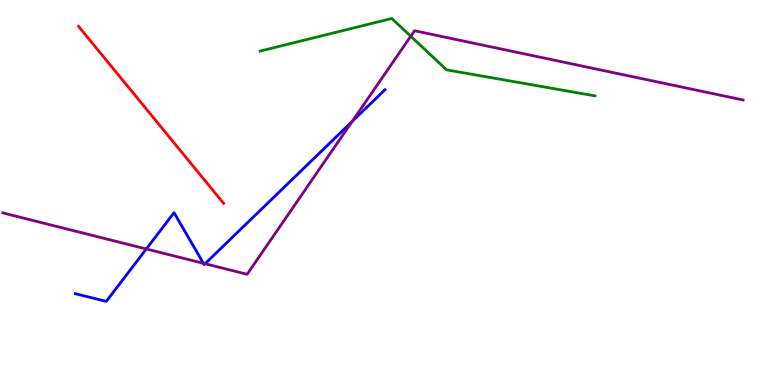[{'lines': ['blue', 'red'], 'intersections': []}, {'lines': ['green', 'red'], 'intersections': []}, {'lines': ['purple', 'red'], 'intersections': []}, {'lines': ['blue', 'green'], 'intersections': []}, {'lines': ['blue', 'purple'], 'intersections': [{'x': 1.89, 'y': 3.53}, {'x': 2.63, 'y': 3.16}, {'x': 2.65, 'y': 3.15}, {'x': 4.54, 'y': 6.85}]}, {'lines': ['green', 'purple'], 'intersections': [{'x': 5.3, 'y': 9.06}]}]